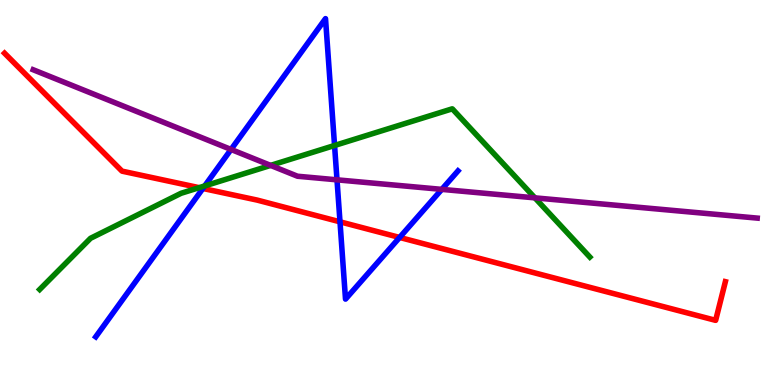[{'lines': ['blue', 'red'], 'intersections': [{'x': 2.62, 'y': 5.1}, {'x': 4.39, 'y': 4.24}, {'x': 5.16, 'y': 3.83}]}, {'lines': ['green', 'red'], 'intersections': [{'x': 2.57, 'y': 5.13}]}, {'lines': ['purple', 'red'], 'intersections': []}, {'lines': ['blue', 'green'], 'intersections': [{'x': 2.64, 'y': 5.17}, {'x': 4.32, 'y': 6.22}]}, {'lines': ['blue', 'purple'], 'intersections': [{'x': 2.98, 'y': 6.12}, {'x': 4.35, 'y': 5.33}, {'x': 5.7, 'y': 5.08}]}, {'lines': ['green', 'purple'], 'intersections': [{'x': 3.49, 'y': 5.7}, {'x': 6.9, 'y': 4.86}]}]